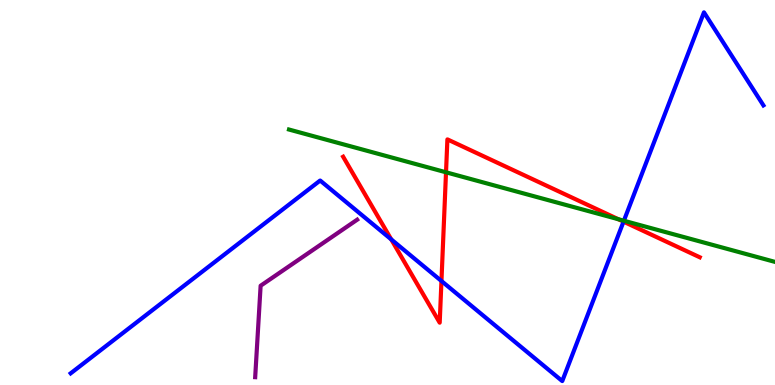[{'lines': ['blue', 'red'], 'intersections': [{'x': 5.05, 'y': 3.78}, {'x': 5.7, 'y': 2.7}, {'x': 8.05, 'y': 4.24}]}, {'lines': ['green', 'red'], 'intersections': [{'x': 5.76, 'y': 5.52}, {'x': 7.98, 'y': 4.31}]}, {'lines': ['purple', 'red'], 'intersections': []}, {'lines': ['blue', 'green'], 'intersections': [{'x': 8.05, 'y': 4.27}]}, {'lines': ['blue', 'purple'], 'intersections': []}, {'lines': ['green', 'purple'], 'intersections': []}]